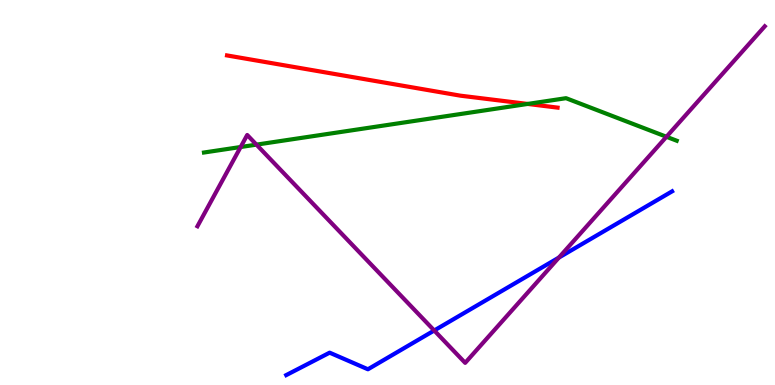[{'lines': ['blue', 'red'], 'intersections': []}, {'lines': ['green', 'red'], 'intersections': [{'x': 6.81, 'y': 7.3}]}, {'lines': ['purple', 'red'], 'intersections': []}, {'lines': ['blue', 'green'], 'intersections': []}, {'lines': ['blue', 'purple'], 'intersections': [{'x': 5.6, 'y': 1.42}, {'x': 7.21, 'y': 3.31}]}, {'lines': ['green', 'purple'], 'intersections': [{'x': 3.11, 'y': 6.18}, {'x': 3.31, 'y': 6.24}, {'x': 8.6, 'y': 6.45}]}]